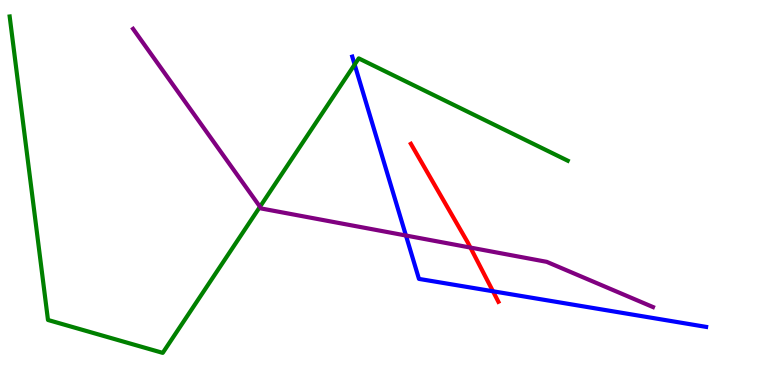[{'lines': ['blue', 'red'], 'intersections': [{'x': 6.36, 'y': 2.43}]}, {'lines': ['green', 'red'], 'intersections': []}, {'lines': ['purple', 'red'], 'intersections': [{'x': 6.07, 'y': 3.57}]}, {'lines': ['blue', 'green'], 'intersections': [{'x': 4.58, 'y': 8.32}]}, {'lines': ['blue', 'purple'], 'intersections': [{'x': 5.24, 'y': 3.88}]}, {'lines': ['green', 'purple'], 'intersections': [{'x': 3.35, 'y': 4.63}]}]